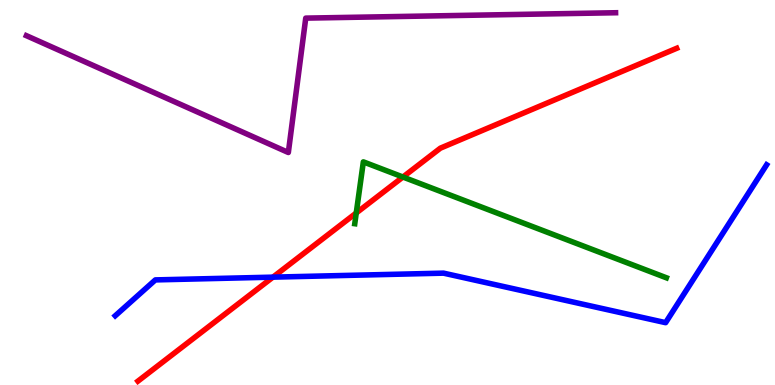[{'lines': ['blue', 'red'], 'intersections': [{'x': 3.52, 'y': 2.8}]}, {'lines': ['green', 'red'], 'intersections': [{'x': 4.6, 'y': 4.47}, {'x': 5.2, 'y': 5.4}]}, {'lines': ['purple', 'red'], 'intersections': []}, {'lines': ['blue', 'green'], 'intersections': []}, {'lines': ['blue', 'purple'], 'intersections': []}, {'lines': ['green', 'purple'], 'intersections': []}]